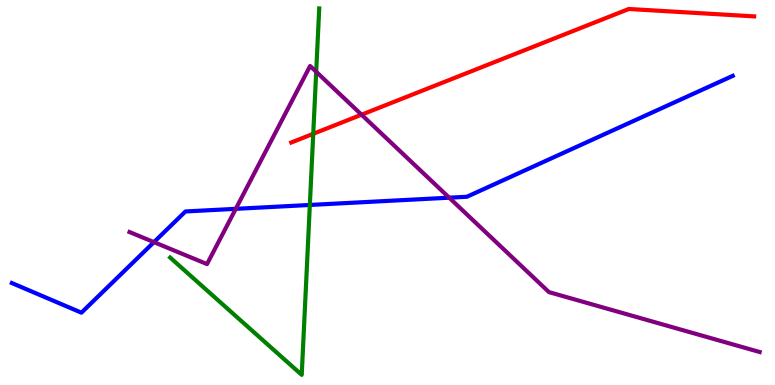[{'lines': ['blue', 'red'], 'intersections': []}, {'lines': ['green', 'red'], 'intersections': [{'x': 4.04, 'y': 6.52}]}, {'lines': ['purple', 'red'], 'intersections': [{'x': 4.67, 'y': 7.02}]}, {'lines': ['blue', 'green'], 'intersections': [{'x': 4.0, 'y': 4.68}]}, {'lines': ['blue', 'purple'], 'intersections': [{'x': 1.99, 'y': 3.71}, {'x': 3.04, 'y': 4.58}, {'x': 5.8, 'y': 4.87}]}, {'lines': ['green', 'purple'], 'intersections': [{'x': 4.08, 'y': 8.14}]}]